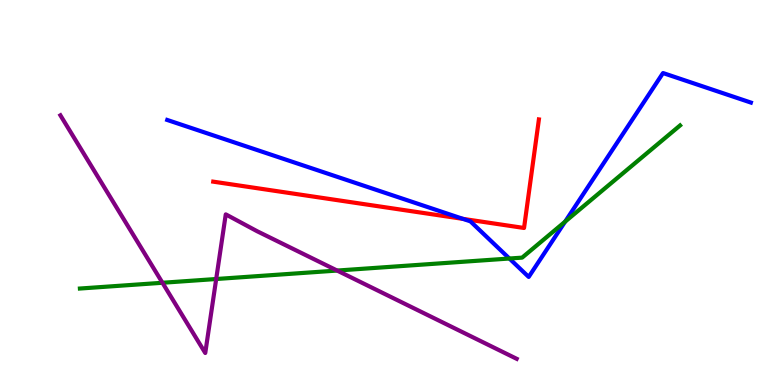[{'lines': ['blue', 'red'], 'intersections': [{'x': 5.97, 'y': 4.31}]}, {'lines': ['green', 'red'], 'intersections': []}, {'lines': ['purple', 'red'], 'intersections': []}, {'lines': ['blue', 'green'], 'intersections': [{'x': 6.57, 'y': 3.29}, {'x': 7.29, 'y': 4.24}]}, {'lines': ['blue', 'purple'], 'intersections': []}, {'lines': ['green', 'purple'], 'intersections': [{'x': 2.1, 'y': 2.66}, {'x': 2.79, 'y': 2.75}, {'x': 4.35, 'y': 2.97}]}]